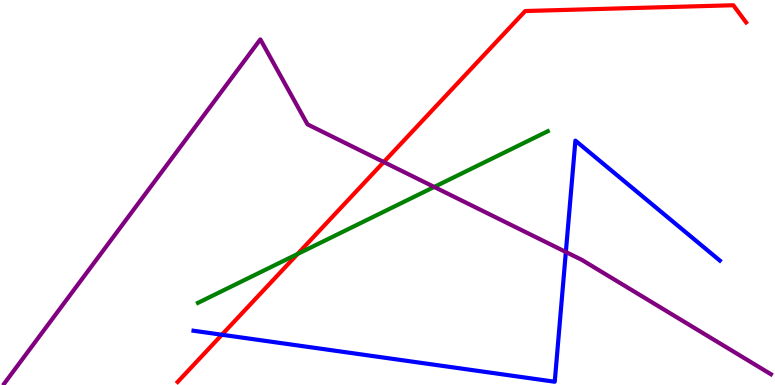[{'lines': ['blue', 'red'], 'intersections': [{'x': 2.86, 'y': 1.31}]}, {'lines': ['green', 'red'], 'intersections': [{'x': 3.84, 'y': 3.4}]}, {'lines': ['purple', 'red'], 'intersections': [{'x': 4.95, 'y': 5.79}]}, {'lines': ['blue', 'green'], 'intersections': []}, {'lines': ['blue', 'purple'], 'intersections': [{'x': 7.3, 'y': 3.45}]}, {'lines': ['green', 'purple'], 'intersections': [{'x': 5.6, 'y': 5.14}]}]